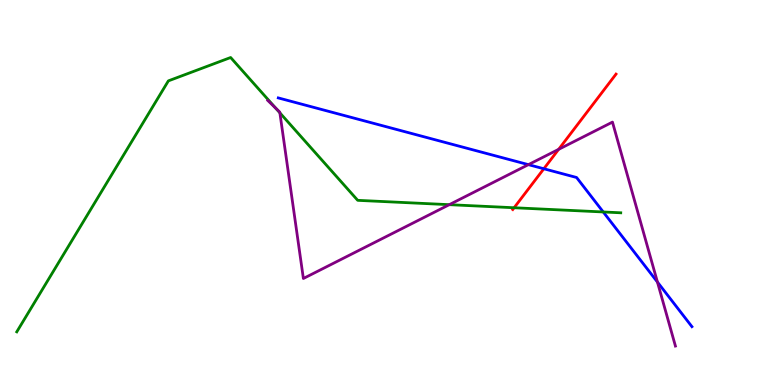[{'lines': ['blue', 'red'], 'intersections': [{'x': 7.02, 'y': 5.62}]}, {'lines': ['green', 'red'], 'intersections': [{'x': 6.63, 'y': 4.6}]}, {'lines': ['purple', 'red'], 'intersections': [{'x': 7.21, 'y': 6.12}]}, {'lines': ['blue', 'green'], 'intersections': [{'x': 7.78, 'y': 4.49}]}, {'lines': ['blue', 'purple'], 'intersections': [{'x': 6.82, 'y': 5.72}, {'x': 8.48, 'y': 2.67}]}, {'lines': ['green', 'purple'], 'intersections': [{'x': 3.56, 'y': 7.19}, {'x': 3.61, 'y': 7.07}, {'x': 5.8, 'y': 4.68}]}]